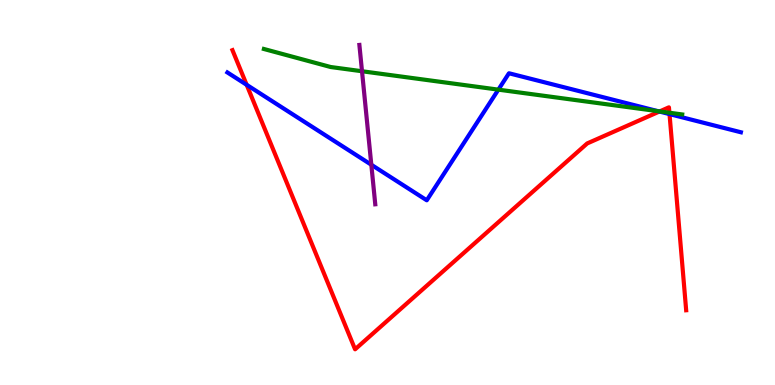[{'lines': ['blue', 'red'], 'intersections': [{'x': 3.18, 'y': 7.8}, {'x': 8.51, 'y': 7.1}, {'x': 8.64, 'y': 7.04}]}, {'lines': ['green', 'red'], 'intersections': [{'x': 8.51, 'y': 7.11}, {'x': 8.64, 'y': 7.07}]}, {'lines': ['purple', 'red'], 'intersections': []}, {'lines': ['blue', 'green'], 'intersections': [{'x': 6.43, 'y': 7.67}, {'x': 8.49, 'y': 7.11}]}, {'lines': ['blue', 'purple'], 'intersections': [{'x': 4.79, 'y': 5.72}]}, {'lines': ['green', 'purple'], 'intersections': [{'x': 4.67, 'y': 8.15}]}]